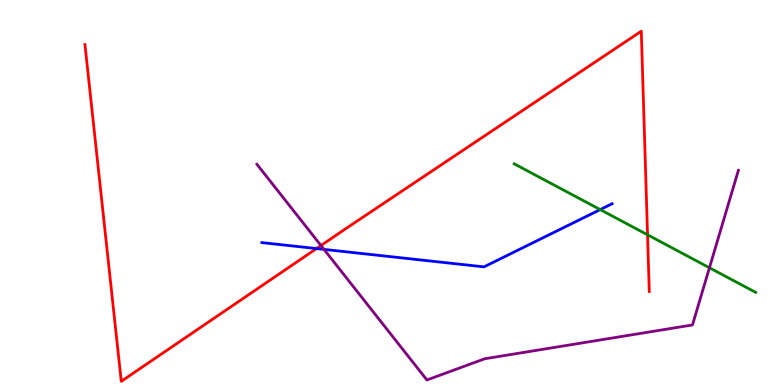[{'lines': ['blue', 'red'], 'intersections': [{'x': 4.08, 'y': 3.54}]}, {'lines': ['green', 'red'], 'intersections': [{'x': 8.36, 'y': 3.9}]}, {'lines': ['purple', 'red'], 'intersections': [{'x': 4.14, 'y': 3.62}]}, {'lines': ['blue', 'green'], 'intersections': [{'x': 7.74, 'y': 4.56}]}, {'lines': ['blue', 'purple'], 'intersections': [{'x': 4.18, 'y': 3.52}]}, {'lines': ['green', 'purple'], 'intersections': [{'x': 9.15, 'y': 3.05}]}]